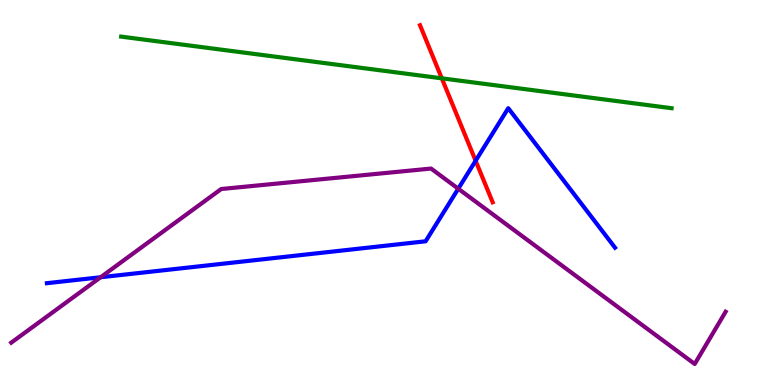[{'lines': ['blue', 'red'], 'intersections': [{'x': 6.14, 'y': 5.82}]}, {'lines': ['green', 'red'], 'intersections': [{'x': 5.7, 'y': 7.97}]}, {'lines': ['purple', 'red'], 'intersections': []}, {'lines': ['blue', 'green'], 'intersections': []}, {'lines': ['blue', 'purple'], 'intersections': [{'x': 1.3, 'y': 2.8}, {'x': 5.91, 'y': 5.1}]}, {'lines': ['green', 'purple'], 'intersections': []}]